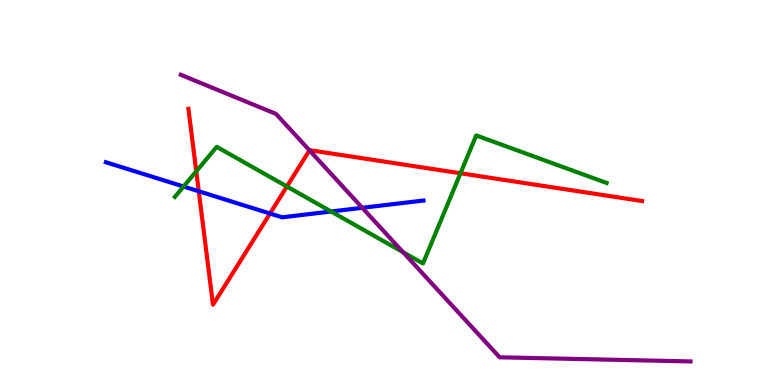[{'lines': ['blue', 'red'], 'intersections': [{'x': 2.56, 'y': 5.03}, {'x': 3.48, 'y': 4.45}]}, {'lines': ['green', 'red'], 'intersections': [{'x': 2.53, 'y': 5.55}, {'x': 3.7, 'y': 5.16}, {'x': 5.94, 'y': 5.5}]}, {'lines': ['purple', 'red'], 'intersections': [{'x': 3.99, 'y': 6.09}]}, {'lines': ['blue', 'green'], 'intersections': [{'x': 2.37, 'y': 5.16}, {'x': 4.27, 'y': 4.51}]}, {'lines': ['blue', 'purple'], 'intersections': [{'x': 4.67, 'y': 4.6}]}, {'lines': ['green', 'purple'], 'intersections': [{'x': 5.2, 'y': 3.45}]}]